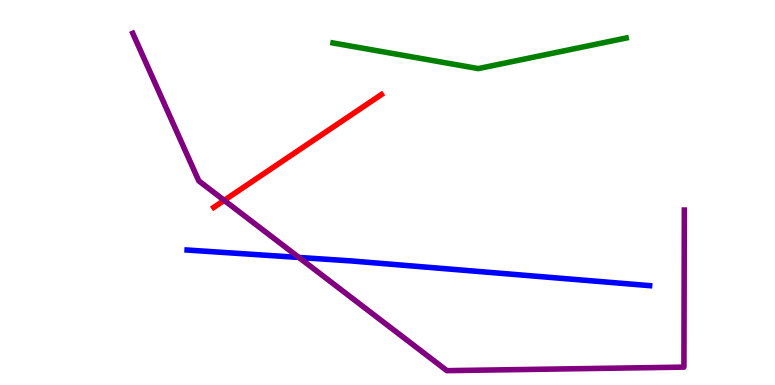[{'lines': ['blue', 'red'], 'intersections': []}, {'lines': ['green', 'red'], 'intersections': []}, {'lines': ['purple', 'red'], 'intersections': [{'x': 2.89, 'y': 4.8}]}, {'lines': ['blue', 'green'], 'intersections': []}, {'lines': ['blue', 'purple'], 'intersections': [{'x': 3.86, 'y': 3.31}]}, {'lines': ['green', 'purple'], 'intersections': []}]